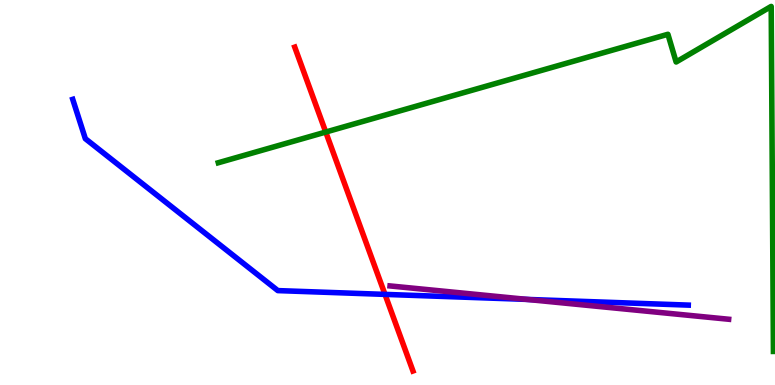[{'lines': ['blue', 'red'], 'intersections': [{'x': 4.97, 'y': 2.35}]}, {'lines': ['green', 'red'], 'intersections': [{'x': 4.2, 'y': 6.57}]}, {'lines': ['purple', 'red'], 'intersections': []}, {'lines': ['blue', 'green'], 'intersections': []}, {'lines': ['blue', 'purple'], 'intersections': [{'x': 6.8, 'y': 2.22}]}, {'lines': ['green', 'purple'], 'intersections': []}]